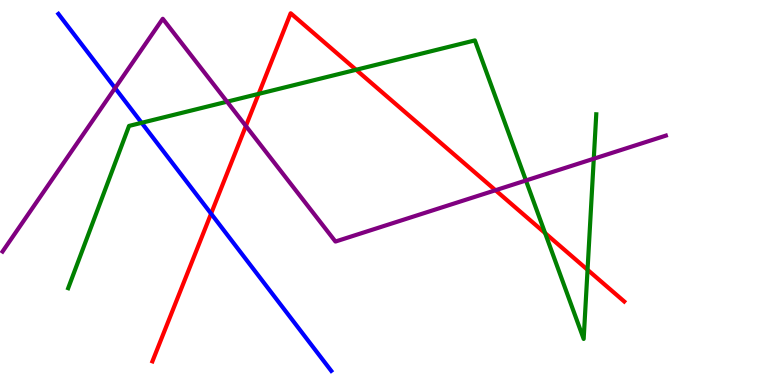[{'lines': ['blue', 'red'], 'intersections': [{'x': 2.72, 'y': 4.45}]}, {'lines': ['green', 'red'], 'intersections': [{'x': 3.34, 'y': 7.56}, {'x': 4.59, 'y': 8.19}, {'x': 7.03, 'y': 3.95}, {'x': 7.58, 'y': 2.99}]}, {'lines': ['purple', 'red'], 'intersections': [{'x': 3.17, 'y': 6.73}, {'x': 6.39, 'y': 5.06}]}, {'lines': ['blue', 'green'], 'intersections': [{'x': 1.83, 'y': 6.81}]}, {'lines': ['blue', 'purple'], 'intersections': [{'x': 1.48, 'y': 7.71}]}, {'lines': ['green', 'purple'], 'intersections': [{'x': 2.93, 'y': 7.36}, {'x': 6.79, 'y': 5.31}, {'x': 7.66, 'y': 5.88}]}]